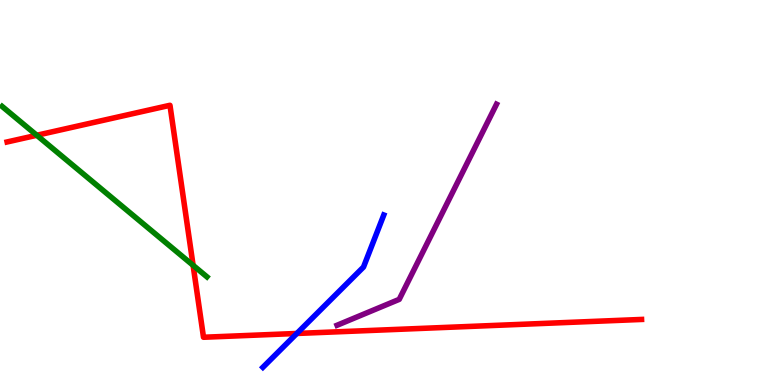[{'lines': ['blue', 'red'], 'intersections': [{'x': 3.83, 'y': 1.34}]}, {'lines': ['green', 'red'], 'intersections': [{'x': 0.475, 'y': 6.49}, {'x': 2.49, 'y': 3.11}]}, {'lines': ['purple', 'red'], 'intersections': []}, {'lines': ['blue', 'green'], 'intersections': []}, {'lines': ['blue', 'purple'], 'intersections': []}, {'lines': ['green', 'purple'], 'intersections': []}]